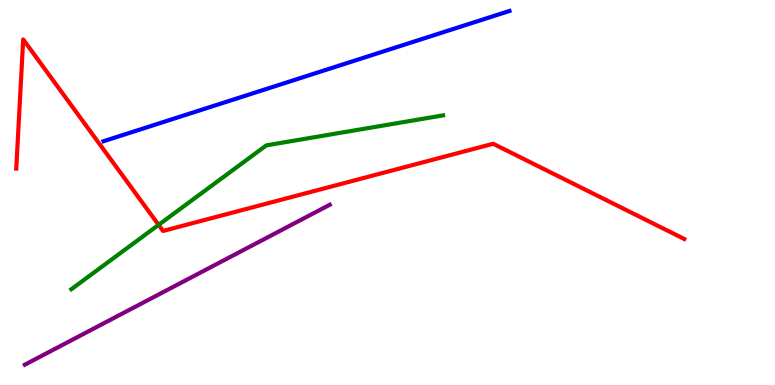[{'lines': ['blue', 'red'], 'intersections': []}, {'lines': ['green', 'red'], 'intersections': [{'x': 2.05, 'y': 4.16}]}, {'lines': ['purple', 'red'], 'intersections': []}, {'lines': ['blue', 'green'], 'intersections': []}, {'lines': ['blue', 'purple'], 'intersections': []}, {'lines': ['green', 'purple'], 'intersections': []}]